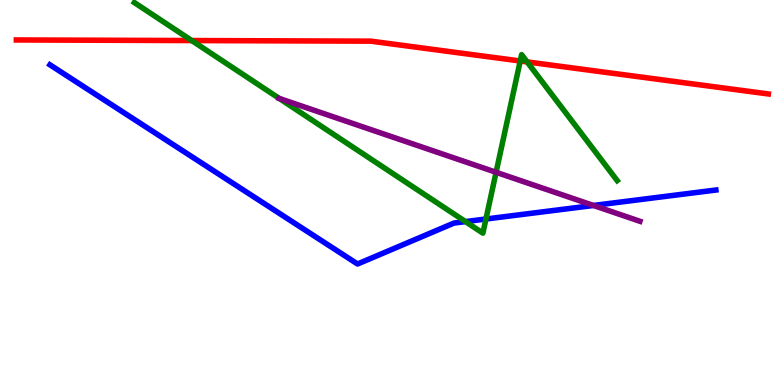[{'lines': ['blue', 'red'], 'intersections': []}, {'lines': ['green', 'red'], 'intersections': [{'x': 2.47, 'y': 8.95}, {'x': 6.71, 'y': 8.42}, {'x': 6.8, 'y': 8.39}]}, {'lines': ['purple', 'red'], 'intersections': []}, {'lines': ['blue', 'green'], 'intersections': [{'x': 6.01, 'y': 4.24}, {'x': 6.27, 'y': 4.31}]}, {'lines': ['blue', 'purple'], 'intersections': [{'x': 7.66, 'y': 4.66}]}, {'lines': ['green', 'purple'], 'intersections': [{'x': 3.6, 'y': 7.44}, {'x': 6.4, 'y': 5.53}]}]